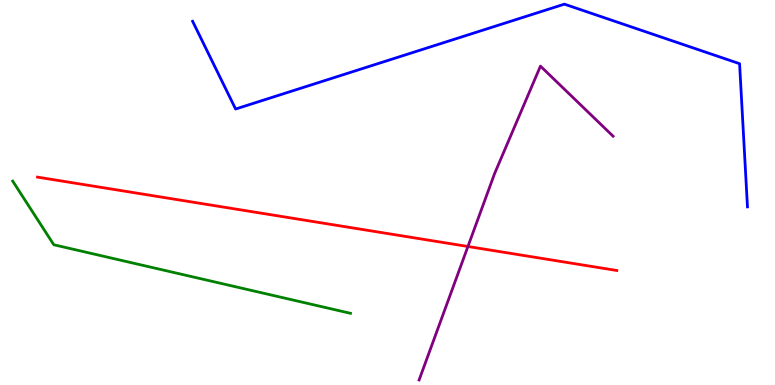[{'lines': ['blue', 'red'], 'intersections': []}, {'lines': ['green', 'red'], 'intersections': []}, {'lines': ['purple', 'red'], 'intersections': [{'x': 6.04, 'y': 3.6}]}, {'lines': ['blue', 'green'], 'intersections': []}, {'lines': ['blue', 'purple'], 'intersections': []}, {'lines': ['green', 'purple'], 'intersections': []}]